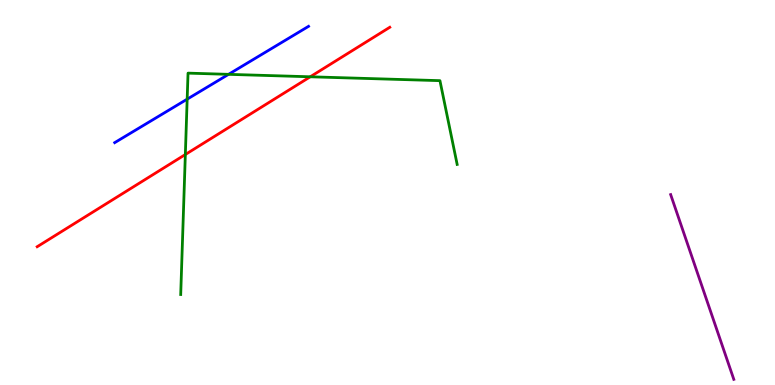[{'lines': ['blue', 'red'], 'intersections': []}, {'lines': ['green', 'red'], 'intersections': [{'x': 2.39, 'y': 5.99}, {'x': 4.0, 'y': 8.01}]}, {'lines': ['purple', 'red'], 'intersections': []}, {'lines': ['blue', 'green'], 'intersections': [{'x': 2.42, 'y': 7.42}, {'x': 2.95, 'y': 8.07}]}, {'lines': ['blue', 'purple'], 'intersections': []}, {'lines': ['green', 'purple'], 'intersections': []}]